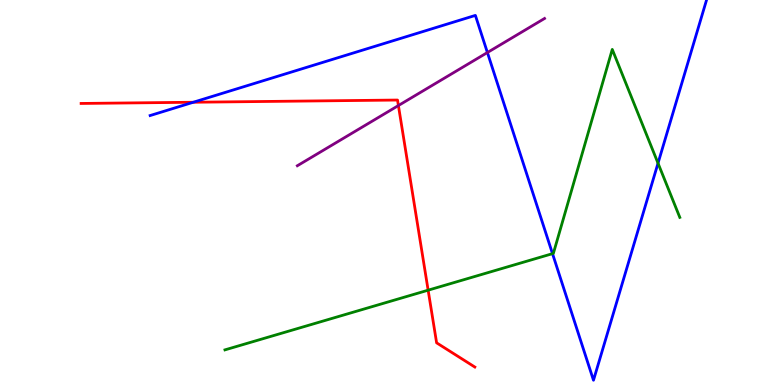[{'lines': ['blue', 'red'], 'intersections': [{'x': 2.49, 'y': 7.34}]}, {'lines': ['green', 'red'], 'intersections': [{'x': 5.52, 'y': 2.46}]}, {'lines': ['purple', 'red'], 'intersections': [{'x': 5.14, 'y': 7.26}]}, {'lines': ['blue', 'green'], 'intersections': [{'x': 7.13, 'y': 3.41}, {'x': 8.49, 'y': 5.76}]}, {'lines': ['blue', 'purple'], 'intersections': [{'x': 6.29, 'y': 8.64}]}, {'lines': ['green', 'purple'], 'intersections': []}]